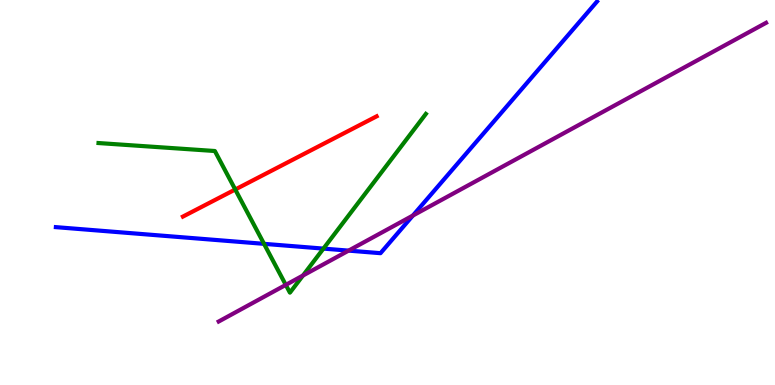[{'lines': ['blue', 'red'], 'intersections': []}, {'lines': ['green', 'red'], 'intersections': [{'x': 3.04, 'y': 5.08}]}, {'lines': ['purple', 'red'], 'intersections': []}, {'lines': ['blue', 'green'], 'intersections': [{'x': 3.41, 'y': 3.67}, {'x': 4.17, 'y': 3.54}]}, {'lines': ['blue', 'purple'], 'intersections': [{'x': 4.5, 'y': 3.49}, {'x': 5.33, 'y': 4.4}]}, {'lines': ['green', 'purple'], 'intersections': [{'x': 3.69, 'y': 2.6}, {'x': 3.91, 'y': 2.84}]}]